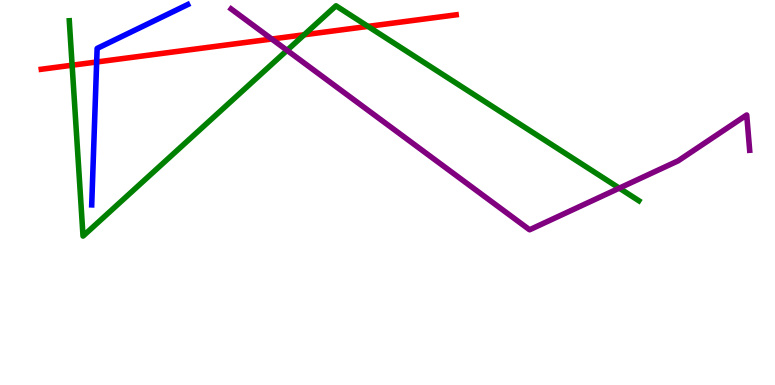[{'lines': ['blue', 'red'], 'intersections': [{'x': 1.25, 'y': 8.39}]}, {'lines': ['green', 'red'], 'intersections': [{'x': 0.931, 'y': 8.31}, {'x': 3.92, 'y': 9.1}, {'x': 4.75, 'y': 9.31}]}, {'lines': ['purple', 'red'], 'intersections': [{'x': 3.51, 'y': 8.99}]}, {'lines': ['blue', 'green'], 'intersections': []}, {'lines': ['blue', 'purple'], 'intersections': []}, {'lines': ['green', 'purple'], 'intersections': [{'x': 3.7, 'y': 8.69}, {'x': 7.99, 'y': 5.11}]}]